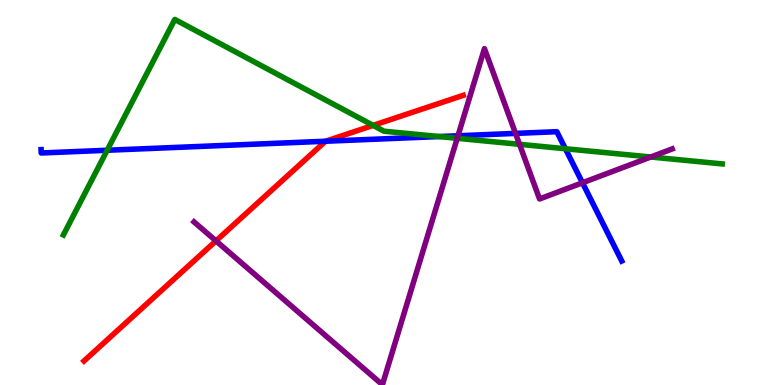[{'lines': ['blue', 'red'], 'intersections': [{'x': 4.2, 'y': 6.33}]}, {'lines': ['green', 'red'], 'intersections': [{'x': 4.81, 'y': 6.74}]}, {'lines': ['purple', 'red'], 'intersections': [{'x': 2.79, 'y': 3.74}]}, {'lines': ['blue', 'green'], 'intersections': [{'x': 1.38, 'y': 6.1}, {'x': 5.67, 'y': 6.45}, {'x': 7.3, 'y': 6.14}]}, {'lines': ['blue', 'purple'], 'intersections': [{'x': 5.91, 'y': 6.47}, {'x': 6.65, 'y': 6.54}, {'x': 7.52, 'y': 5.25}]}, {'lines': ['green', 'purple'], 'intersections': [{'x': 5.9, 'y': 6.41}, {'x': 6.7, 'y': 6.25}, {'x': 8.4, 'y': 5.92}]}]